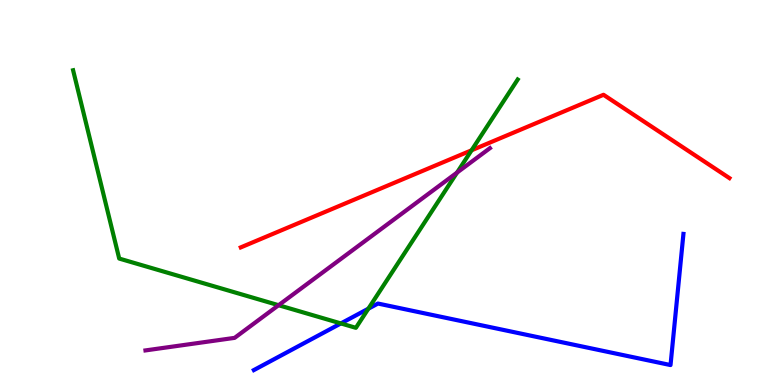[{'lines': ['blue', 'red'], 'intersections': []}, {'lines': ['green', 'red'], 'intersections': [{'x': 6.08, 'y': 6.1}]}, {'lines': ['purple', 'red'], 'intersections': []}, {'lines': ['blue', 'green'], 'intersections': [{'x': 4.4, 'y': 1.6}, {'x': 4.75, 'y': 1.98}]}, {'lines': ['blue', 'purple'], 'intersections': []}, {'lines': ['green', 'purple'], 'intersections': [{'x': 3.59, 'y': 2.07}, {'x': 5.9, 'y': 5.52}]}]